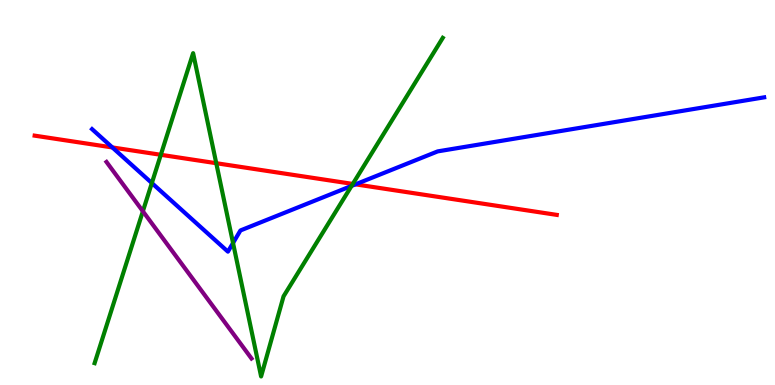[{'lines': ['blue', 'red'], 'intersections': [{'x': 1.45, 'y': 6.17}, {'x': 4.59, 'y': 5.21}]}, {'lines': ['green', 'red'], 'intersections': [{'x': 2.08, 'y': 5.98}, {'x': 2.79, 'y': 5.76}, {'x': 4.55, 'y': 5.22}]}, {'lines': ['purple', 'red'], 'intersections': []}, {'lines': ['blue', 'green'], 'intersections': [{'x': 1.96, 'y': 5.25}, {'x': 3.01, 'y': 3.69}, {'x': 4.54, 'y': 5.17}]}, {'lines': ['blue', 'purple'], 'intersections': []}, {'lines': ['green', 'purple'], 'intersections': [{'x': 1.84, 'y': 4.51}]}]